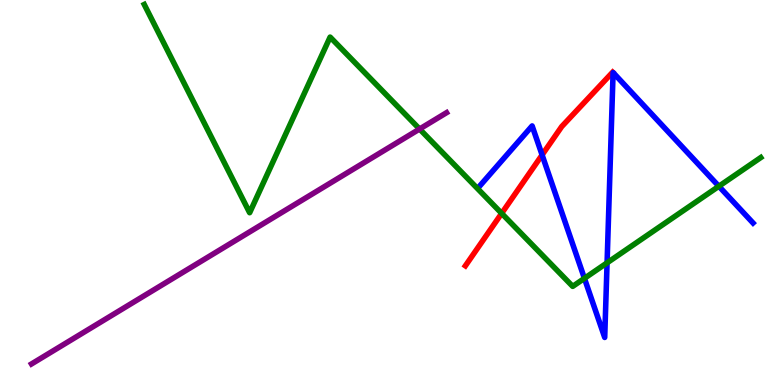[{'lines': ['blue', 'red'], 'intersections': [{'x': 6.99, 'y': 5.98}]}, {'lines': ['green', 'red'], 'intersections': [{'x': 6.47, 'y': 4.46}]}, {'lines': ['purple', 'red'], 'intersections': []}, {'lines': ['blue', 'green'], 'intersections': [{'x': 7.54, 'y': 2.77}, {'x': 7.83, 'y': 3.17}, {'x': 9.28, 'y': 5.16}]}, {'lines': ['blue', 'purple'], 'intersections': []}, {'lines': ['green', 'purple'], 'intersections': [{'x': 5.41, 'y': 6.65}]}]